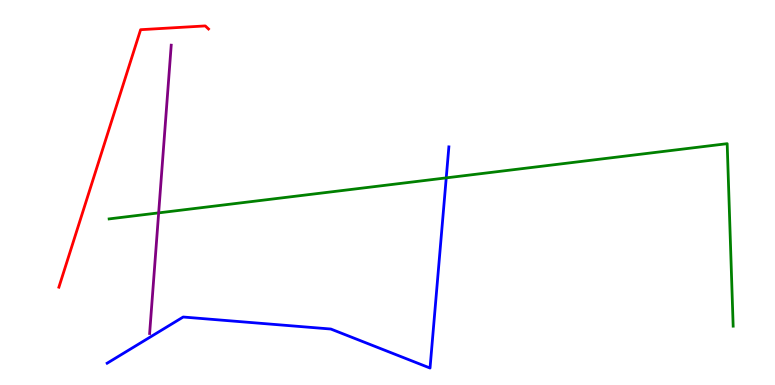[{'lines': ['blue', 'red'], 'intersections': []}, {'lines': ['green', 'red'], 'intersections': []}, {'lines': ['purple', 'red'], 'intersections': []}, {'lines': ['blue', 'green'], 'intersections': [{'x': 5.76, 'y': 5.38}]}, {'lines': ['blue', 'purple'], 'intersections': []}, {'lines': ['green', 'purple'], 'intersections': [{'x': 2.05, 'y': 4.47}]}]